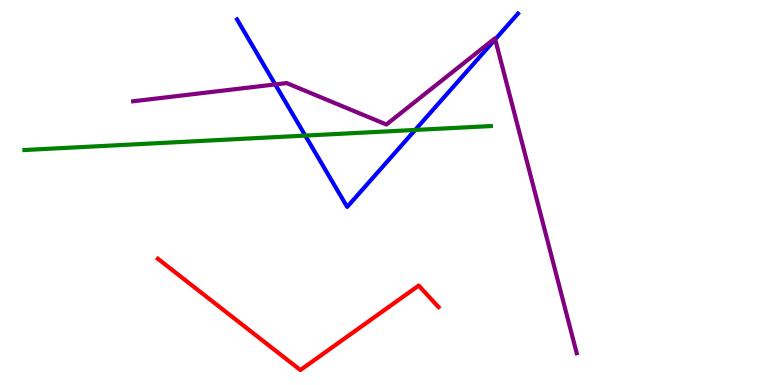[{'lines': ['blue', 'red'], 'intersections': []}, {'lines': ['green', 'red'], 'intersections': []}, {'lines': ['purple', 'red'], 'intersections': []}, {'lines': ['blue', 'green'], 'intersections': [{'x': 3.94, 'y': 6.48}, {'x': 5.36, 'y': 6.62}]}, {'lines': ['blue', 'purple'], 'intersections': [{'x': 3.55, 'y': 7.81}, {'x': 6.39, 'y': 8.98}]}, {'lines': ['green', 'purple'], 'intersections': []}]